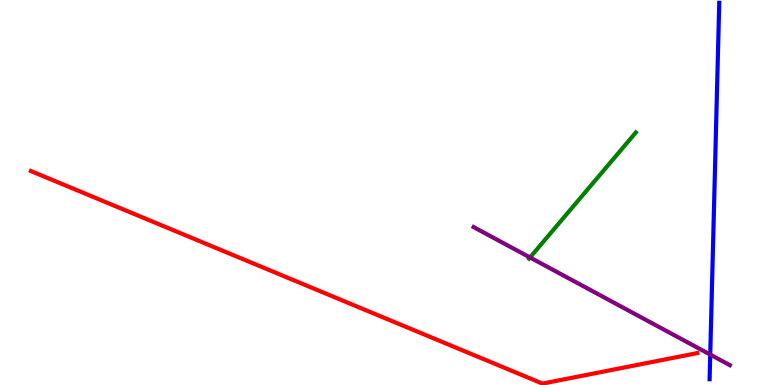[{'lines': ['blue', 'red'], 'intersections': []}, {'lines': ['green', 'red'], 'intersections': []}, {'lines': ['purple', 'red'], 'intersections': []}, {'lines': ['blue', 'green'], 'intersections': []}, {'lines': ['blue', 'purple'], 'intersections': [{'x': 9.16, 'y': 0.79}]}, {'lines': ['green', 'purple'], 'intersections': [{'x': 6.84, 'y': 3.31}]}]